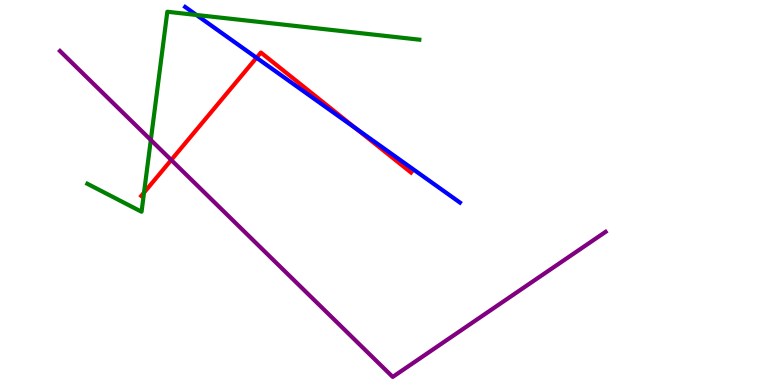[{'lines': ['blue', 'red'], 'intersections': [{'x': 3.31, 'y': 8.5}, {'x': 4.6, 'y': 6.66}]}, {'lines': ['green', 'red'], 'intersections': [{'x': 1.86, 'y': 5.0}]}, {'lines': ['purple', 'red'], 'intersections': [{'x': 2.21, 'y': 5.84}]}, {'lines': ['blue', 'green'], 'intersections': [{'x': 2.53, 'y': 9.61}]}, {'lines': ['blue', 'purple'], 'intersections': []}, {'lines': ['green', 'purple'], 'intersections': [{'x': 1.95, 'y': 6.36}]}]